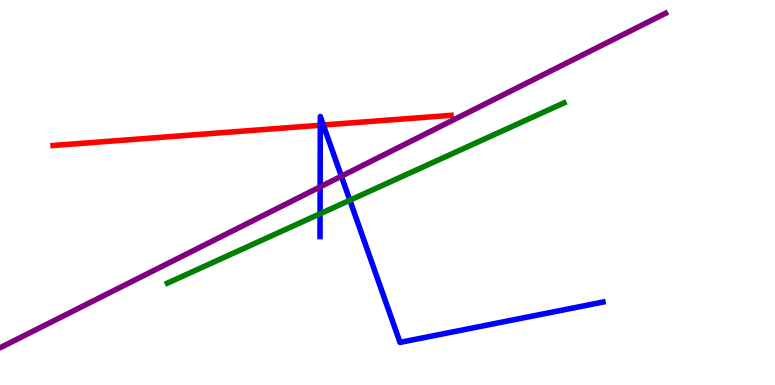[{'lines': ['blue', 'red'], 'intersections': [{'x': 4.13, 'y': 6.75}, {'x': 4.17, 'y': 6.75}]}, {'lines': ['green', 'red'], 'intersections': []}, {'lines': ['purple', 'red'], 'intersections': []}, {'lines': ['blue', 'green'], 'intersections': [{'x': 4.13, 'y': 4.45}, {'x': 4.51, 'y': 4.8}]}, {'lines': ['blue', 'purple'], 'intersections': [{'x': 4.13, 'y': 5.15}, {'x': 4.4, 'y': 5.42}]}, {'lines': ['green', 'purple'], 'intersections': []}]